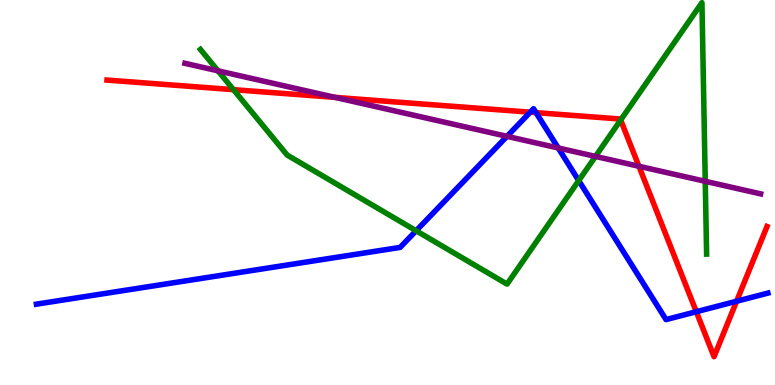[{'lines': ['blue', 'red'], 'intersections': [{'x': 6.84, 'y': 7.09}, {'x': 6.92, 'y': 7.07}, {'x': 8.98, 'y': 1.9}, {'x': 9.5, 'y': 2.18}]}, {'lines': ['green', 'red'], 'intersections': [{'x': 3.01, 'y': 7.67}, {'x': 8.01, 'y': 6.88}]}, {'lines': ['purple', 'red'], 'intersections': [{'x': 4.32, 'y': 7.47}, {'x': 8.24, 'y': 5.68}]}, {'lines': ['blue', 'green'], 'intersections': [{'x': 5.37, 'y': 4.01}, {'x': 7.47, 'y': 5.31}]}, {'lines': ['blue', 'purple'], 'intersections': [{'x': 6.54, 'y': 6.46}, {'x': 7.2, 'y': 6.16}]}, {'lines': ['green', 'purple'], 'intersections': [{'x': 2.81, 'y': 8.16}, {'x': 7.68, 'y': 5.94}, {'x': 9.1, 'y': 5.29}]}]